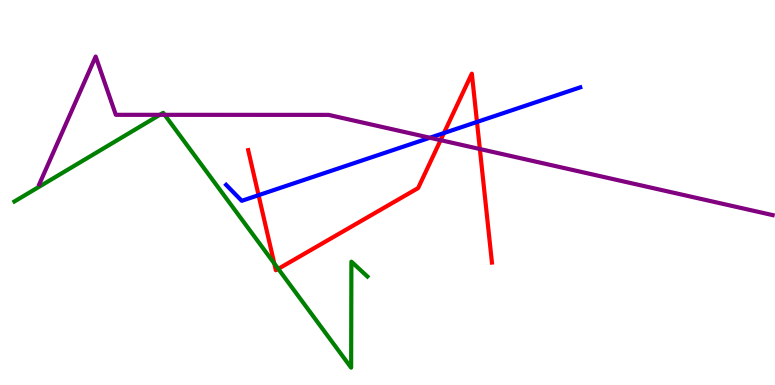[{'lines': ['blue', 'red'], 'intersections': [{'x': 3.34, 'y': 4.93}, {'x': 5.73, 'y': 6.54}, {'x': 6.15, 'y': 6.83}]}, {'lines': ['green', 'red'], 'intersections': [{'x': 3.54, 'y': 3.16}, {'x': 3.59, 'y': 3.02}]}, {'lines': ['purple', 'red'], 'intersections': [{'x': 5.69, 'y': 6.36}, {'x': 6.19, 'y': 6.13}]}, {'lines': ['blue', 'green'], 'intersections': []}, {'lines': ['blue', 'purple'], 'intersections': [{'x': 5.55, 'y': 6.42}]}, {'lines': ['green', 'purple'], 'intersections': [{'x': 2.06, 'y': 7.02}, {'x': 2.12, 'y': 7.02}]}]